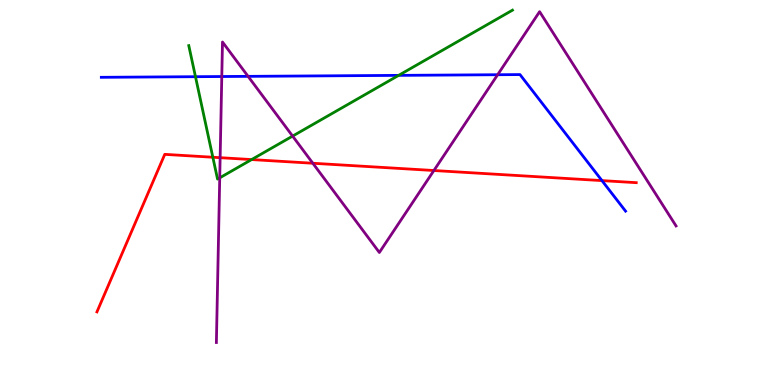[{'lines': ['blue', 'red'], 'intersections': [{'x': 7.77, 'y': 5.31}]}, {'lines': ['green', 'red'], 'intersections': [{'x': 2.75, 'y': 5.92}, {'x': 3.25, 'y': 5.86}]}, {'lines': ['purple', 'red'], 'intersections': [{'x': 2.84, 'y': 5.9}, {'x': 4.04, 'y': 5.76}, {'x': 5.6, 'y': 5.57}]}, {'lines': ['blue', 'green'], 'intersections': [{'x': 2.52, 'y': 8.01}, {'x': 5.14, 'y': 8.04}]}, {'lines': ['blue', 'purple'], 'intersections': [{'x': 2.86, 'y': 8.01}, {'x': 3.2, 'y': 8.02}, {'x': 6.42, 'y': 8.06}]}, {'lines': ['green', 'purple'], 'intersections': [{'x': 2.84, 'y': 5.38}, {'x': 3.78, 'y': 6.46}]}]